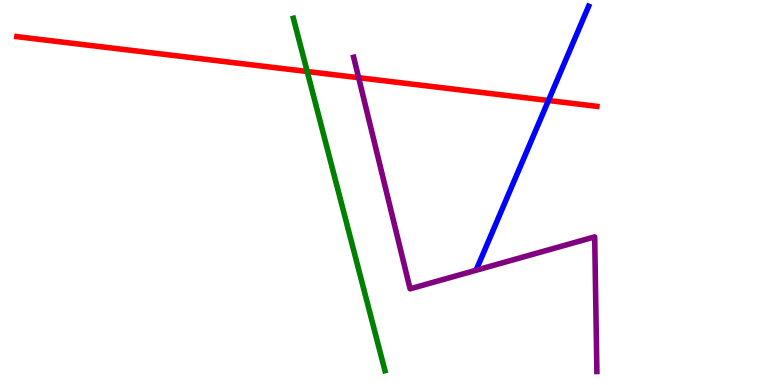[{'lines': ['blue', 'red'], 'intersections': [{'x': 7.08, 'y': 7.39}]}, {'lines': ['green', 'red'], 'intersections': [{'x': 3.96, 'y': 8.14}]}, {'lines': ['purple', 'red'], 'intersections': [{'x': 4.63, 'y': 7.98}]}, {'lines': ['blue', 'green'], 'intersections': []}, {'lines': ['blue', 'purple'], 'intersections': []}, {'lines': ['green', 'purple'], 'intersections': []}]